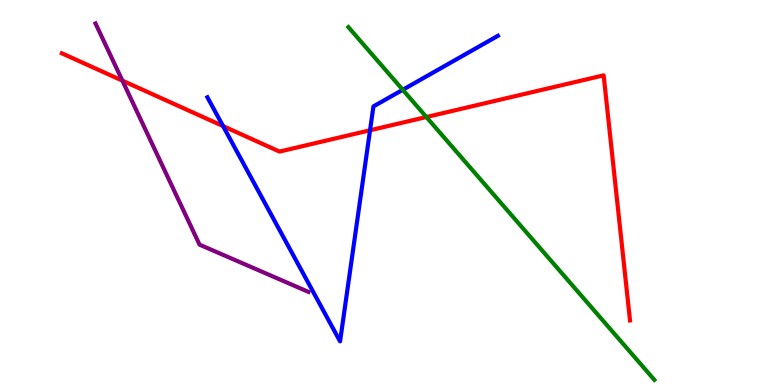[{'lines': ['blue', 'red'], 'intersections': [{'x': 2.88, 'y': 6.72}, {'x': 4.77, 'y': 6.62}]}, {'lines': ['green', 'red'], 'intersections': [{'x': 5.5, 'y': 6.96}]}, {'lines': ['purple', 'red'], 'intersections': [{'x': 1.58, 'y': 7.91}]}, {'lines': ['blue', 'green'], 'intersections': [{'x': 5.2, 'y': 7.67}]}, {'lines': ['blue', 'purple'], 'intersections': []}, {'lines': ['green', 'purple'], 'intersections': []}]